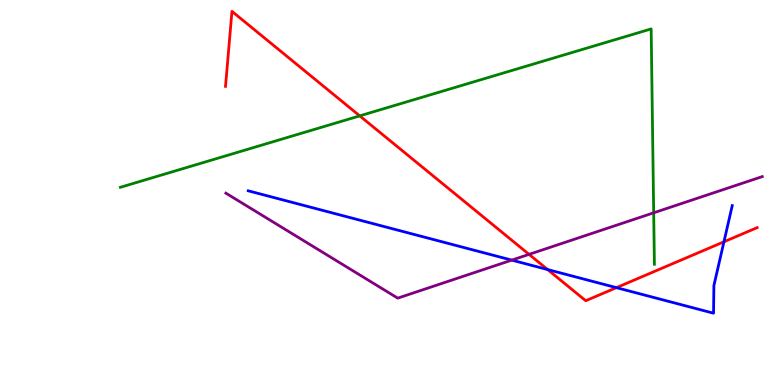[{'lines': ['blue', 'red'], 'intersections': [{'x': 7.07, 'y': 3.0}, {'x': 7.95, 'y': 2.53}, {'x': 9.34, 'y': 3.72}]}, {'lines': ['green', 'red'], 'intersections': [{'x': 4.64, 'y': 6.99}]}, {'lines': ['purple', 'red'], 'intersections': [{'x': 6.83, 'y': 3.39}]}, {'lines': ['blue', 'green'], 'intersections': []}, {'lines': ['blue', 'purple'], 'intersections': [{'x': 6.6, 'y': 3.24}]}, {'lines': ['green', 'purple'], 'intersections': [{'x': 8.43, 'y': 4.47}]}]